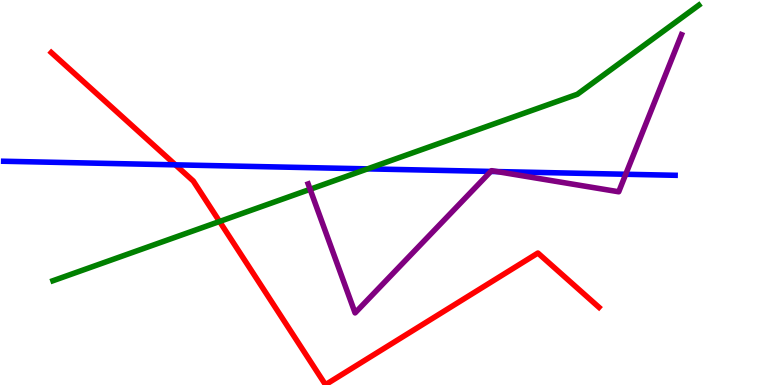[{'lines': ['blue', 'red'], 'intersections': [{'x': 2.26, 'y': 5.72}]}, {'lines': ['green', 'red'], 'intersections': [{'x': 2.83, 'y': 4.25}]}, {'lines': ['purple', 'red'], 'intersections': []}, {'lines': ['blue', 'green'], 'intersections': [{'x': 4.74, 'y': 5.61}]}, {'lines': ['blue', 'purple'], 'intersections': [{'x': 6.33, 'y': 5.55}, {'x': 6.41, 'y': 5.54}, {'x': 8.07, 'y': 5.47}]}, {'lines': ['green', 'purple'], 'intersections': [{'x': 4.0, 'y': 5.08}]}]